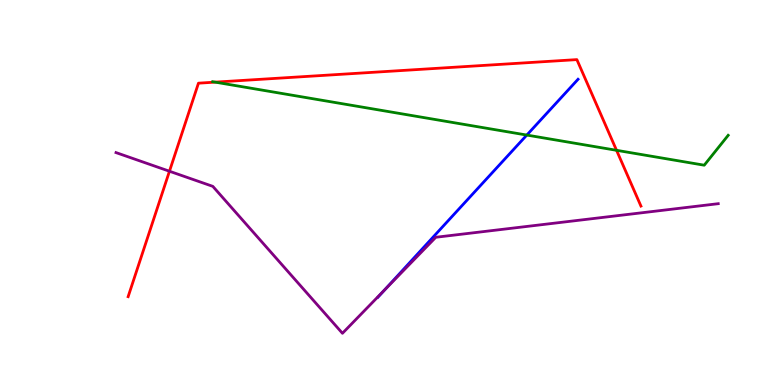[{'lines': ['blue', 'red'], 'intersections': []}, {'lines': ['green', 'red'], 'intersections': [{'x': 2.78, 'y': 7.87}, {'x': 7.96, 'y': 6.1}]}, {'lines': ['purple', 'red'], 'intersections': [{'x': 2.19, 'y': 5.55}]}, {'lines': ['blue', 'green'], 'intersections': [{'x': 6.8, 'y': 6.49}]}, {'lines': ['blue', 'purple'], 'intersections': [{'x': 4.96, 'y': 2.47}]}, {'lines': ['green', 'purple'], 'intersections': []}]